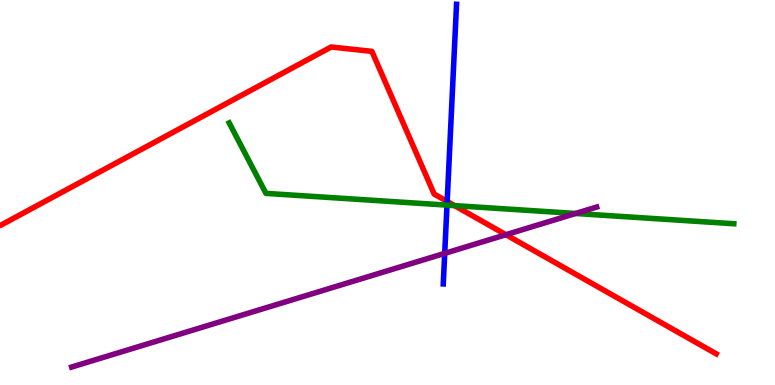[{'lines': ['blue', 'red'], 'intersections': [{'x': 5.77, 'y': 4.77}]}, {'lines': ['green', 'red'], 'intersections': [{'x': 5.87, 'y': 4.66}]}, {'lines': ['purple', 'red'], 'intersections': [{'x': 6.53, 'y': 3.9}]}, {'lines': ['blue', 'green'], 'intersections': [{'x': 5.77, 'y': 4.67}]}, {'lines': ['blue', 'purple'], 'intersections': [{'x': 5.74, 'y': 3.42}]}, {'lines': ['green', 'purple'], 'intersections': [{'x': 7.43, 'y': 4.46}]}]